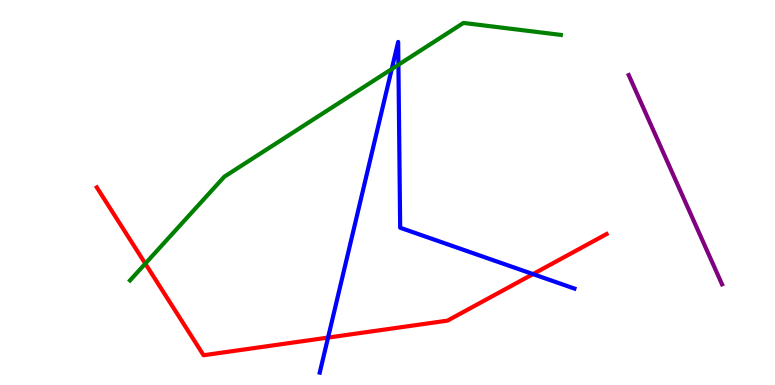[{'lines': ['blue', 'red'], 'intersections': [{'x': 4.23, 'y': 1.23}, {'x': 6.88, 'y': 2.88}]}, {'lines': ['green', 'red'], 'intersections': [{'x': 1.87, 'y': 3.15}]}, {'lines': ['purple', 'red'], 'intersections': []}, {'lines': ['blue', 'green'], 'intersections': [{'x': 5.05, 'y': 8.21}, {'x': 5.14, 'y': 8.32}]}, {'lines': ['blue', 'purple'], 'intersections': []}, {'lines': ['green', 'purple'], 'intersections': []}]